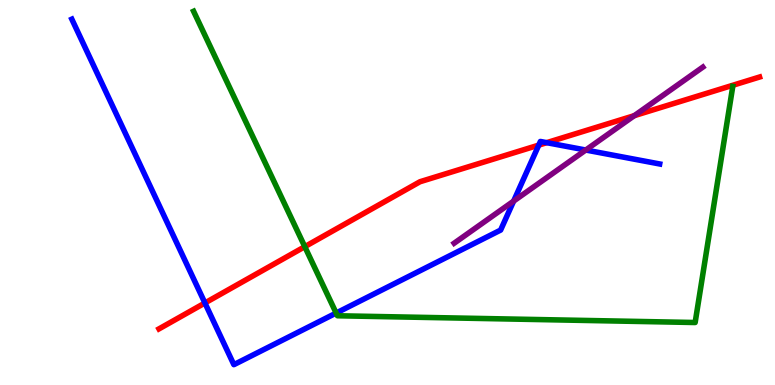[{'lines': ['blue', 'red'], 'intersections': [{'x': 2.64, 'y': 2.13}, {'x': 6.95, 'y': 6.23}, {'x': 7.05, 'y': 6.29}]}, {'lines': ['green', 'red'], 'intersections': [{'x': 3.93, 'y': 3.59}]}, {'lines': ['purple', 'red'], 'intersections': [{'x': 8.18, 'y': 7.0}]}, {'lines': ['blue', 'green'], 'intersections': [{'x': 4.34, 'y': 1.87}]}, {'lines': ['blue', 'purple'], 'intersections': [{'x': 6.63, 'y': 4.78}, {'x': 7.56, 'y': 6.1}]}, {'lines': ['green', 'purple'], 'intersections': []}]